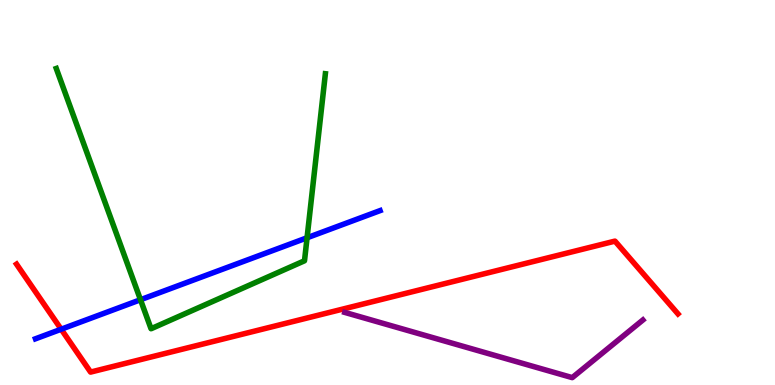[{'lines': ['blue', 'red'], 'intersections': [{'x': 0.789, 'y': 1.45}]}, {'lines': ['green', 'red'], 'intersections': []}, {'lines': ['purple', 'red'], 'intersections': []}, {'lines': ['blue', 'green'], 'intersections': [{'x': 1.81, 'y': 2.21}, {'x': 3.96, 'y': 3.82}]}, {'lines': ['blue', 'purple'], 'intersections': []}, {'lines': ['green', 'purple'], 'intersections': []}]